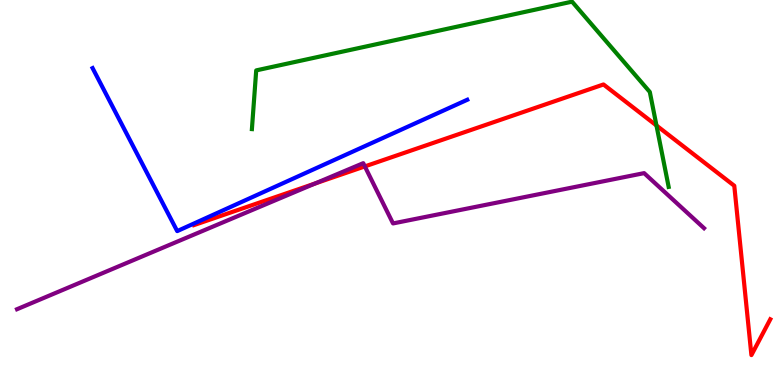[{'lines': ['blue', 'red'], 'intersections': []}, {'lines': ['green', 'red'], 'intersections': [{'x': 8.47, 'y': 6.74}]}, {'lines': ['purple', 'red'], 'intersections': [{'x': 4.07, 'y': 5.23}, {'x': 4.71, 'y': 5.68}]}, {'lines': ['blue', 'green'], 'intersections': []}, {'lines': ['blue', 'purple'], 'intersections': []}, {'lines': ['green', 'purple'], 'intersections': []}]